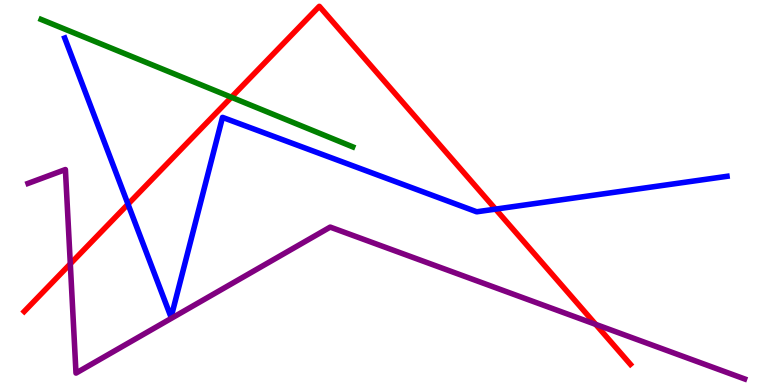[{'lines': ['blue', 'red'], 'intersections': [{'x': 1.65, 'y': 4.7}, {'x': 6.39, 'y': 4.57}]}, {'lines': ['green', 'red'], 'intersections': [{'x': 2.99, 'y': 7.47}]}, {'lines': ['purple', 'red'], 'intersections': [{'x': 0.907, 'y': 3.15}, {'x': 7.69, 'y': 1.57}]}, {'lines': ['blue', 'green'], 'intersections': []}, {'lines': ['blue', 'purple'], 'intersections': []}, {'lines': ['green', 'purple'], 'intersections': []}]